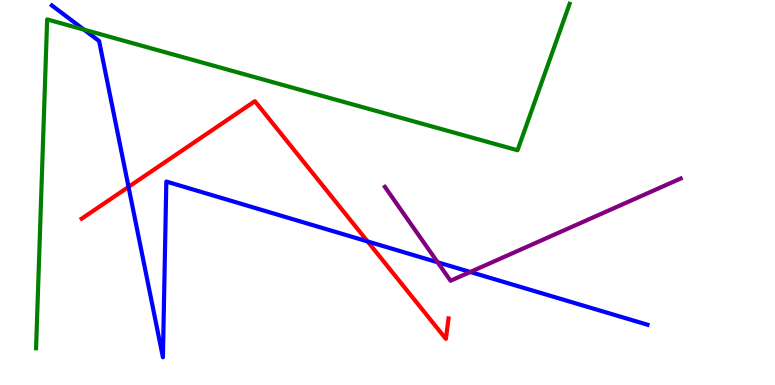[{'lines': ['blue', 'red'], 'intersections': [{'x': 1.66, 'y': 5.15}, {'x': 4.74, 'y': 3.73}]}, {'lines': ['green', 'red'], 'intersections': []}, {'lines': ['purple', 'red'], 'intersections': []}, {'lines': ['blue', 'green'], 'intersections': [{'x': 1.08, 'y': 9.23}]}, {'lines': ['blue', 'purple'], 'intersections': [{'x': 5.65, 'y': 3.19}, {'x': 6.07, 'y': 2.94}]}, {'lines': ['green', 'purple'], 'intersections': []}]